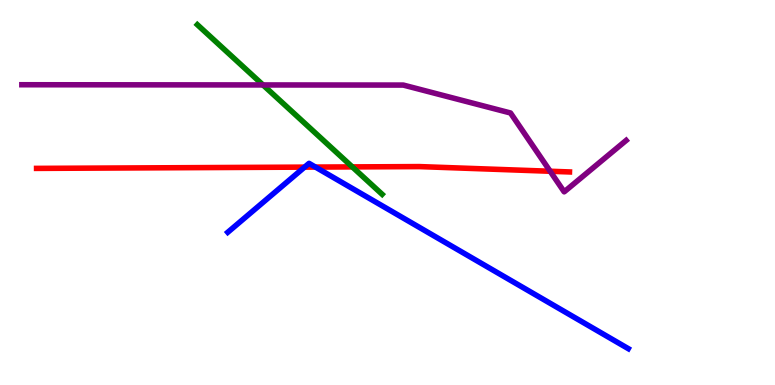[{'lines': ['blue', 'red'], 'intersections': [{'x': 3.93, 'y': 5.66}, {'x': 4.07, 'y': 5.66}]}, {'lines': ['green', 'red'], 'intersections': [{'x': 4.55, 'y': 5.66}]}, {'lines': ['purple', 'red'], 'intersections': [{'x': 7.1, 'y': 5.55}]}, {'lines': ['blue', 'green'], 'intersections': []}, {'lines': ['blue', 'purple'], 'intersections': []}, {'lines': ['green', 'purple'], 'intersections': [{'x': 3.39, 'y': 7.79}]}]